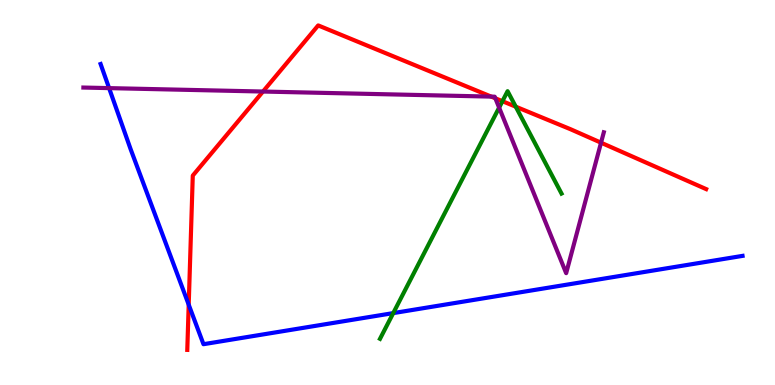[{'lines': ['blue', 'red'], 'intersections': [{'x': 2.43, 'y': 2.09}]}, {'lines': ['green', 'red'], 'intersections': [{'x': 6.48, 'y': 7.37}, {'x': 6.65, 'y': 7.23}]}, {'lines': ['purple', 'red'], 'intersections': [{'x': 3.39, 'y': 7.62}, {'x': 6.34, 'y': 7.49}, {'x': 6.39, 'y': 7.45}, {'x': 7.76, 'y': 6.29}]}, {'lines': ['blue', 'green'], 'intersections': [{'x': 5.07, 'y': 1.87}]}, {'lines': ['blue', 'purple'], 'intersections': [{'x': 1.41, 'y': 7.71}]}, {'lines': ['green', 'purple'], 'intersections': [{'x': 6.44, 'y': 7.2}]}]